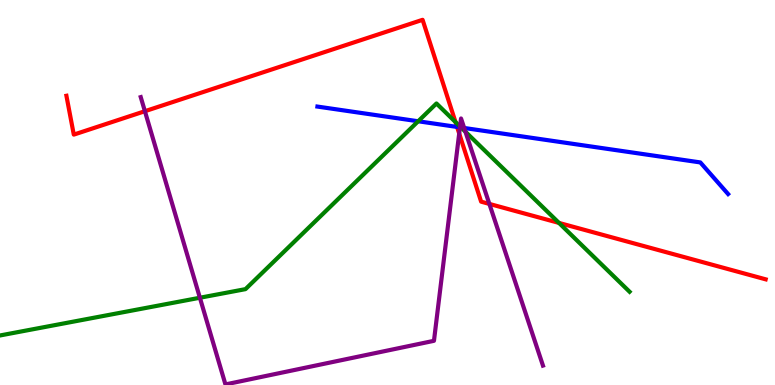[{'lines': ['blue', 'red'], 'intersections': [{'x': 5.9, 'y': 6.7}]}, {'lines': ['green', 'red'], 'intersections': [{'x': 5.88, 'y': 6.83}, {'x': 7.21, 'y': 4.21}]}, {'lines': ['purple', 'red'], 'intersections': [{'x': 1.87, 'y': 7.11}, {'x': 5.93, 'y': 6.53}, {'x': 6.31, 'y': 4.7}]}, {'lines': ['blue', 'green'], 'intersections': [{'x': 5.4, 'y': 6.85}, {'x': 5.95, 'y': 6.69}]}, {'lines': ['blue', 'purple'], 'intersections': [{'x': 5.93, 'y': 6.69}, {'x': 5.99, 'y': 6.68}]}, {'lines': ['green', 'purple'], 'intersections': [{'x': 2.58, 'y': 2.27}, {'x': 5.94, 'y': 6.71}, {'x': 6.01, 'y': 6.58}]}]